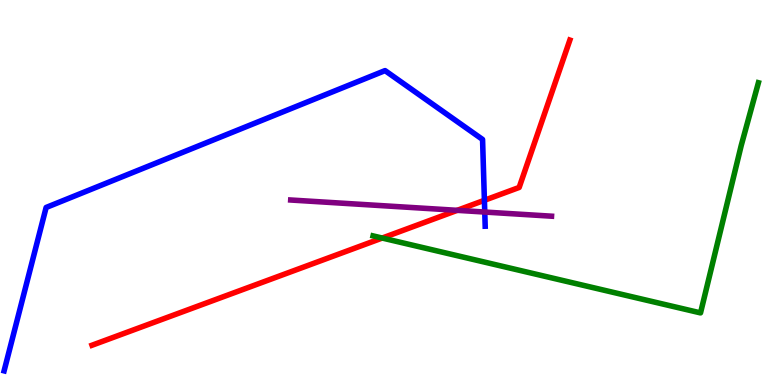[{'lines': ['blue', 'red'], 'intersections': [{'x': 6.25, 'y': 4.8}]}, {'lines': ['green', 'red'], 'intersections': [{'x': 4.93, 'y': 3.82}]}, {'lines': ['purple', 'red'], 'intersections': [{'x': 5.9, 'y': 4.54}]}, {'lines': ['blue', 'green'], 'intersections': []}, {'lines': ['blue', 'purple'], 'intersections': [{'x': 6.25, 'y': 4.49}]}, {'lines': ['green', 'purple'], 'intersections': []}]